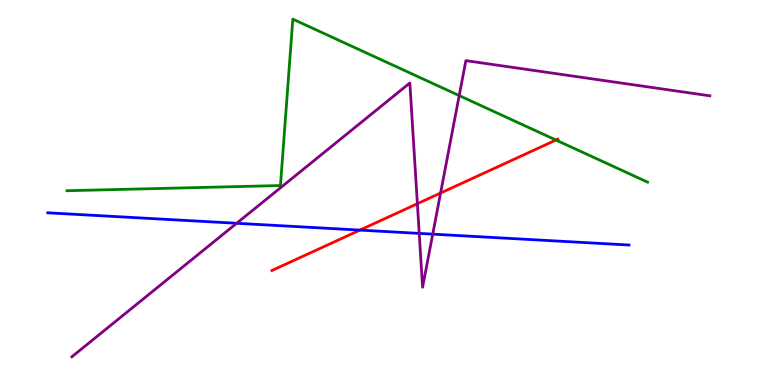[{'lines': ['blue', 'red'], 'intersections': [{'x': 4.64, 'y': 4.02}]}, {'lines': ['green', 'red'], 'intersections': [{'x': 7.17, 'y': 6.36}]}, {'lines': ['purple', 'red'], 'intersections': [{'x': 5.39, 'y': 4.71}, {'x': 5.68, 'y': 4.99}]}, {'lines': ['blue', 'green'], 'intersections': []}, {'lines': ['blue', 'purple'], 'intersections': [{'x': 3.05, 'y': 4.2}, {'x': 5.41, 'y': 3.94}, {'x': 5.58, 'y': 3.92}]}, {'lines': ['green', 'purple'], 'intersections': [{'x': 5.93, 'y': 7.52}]}]